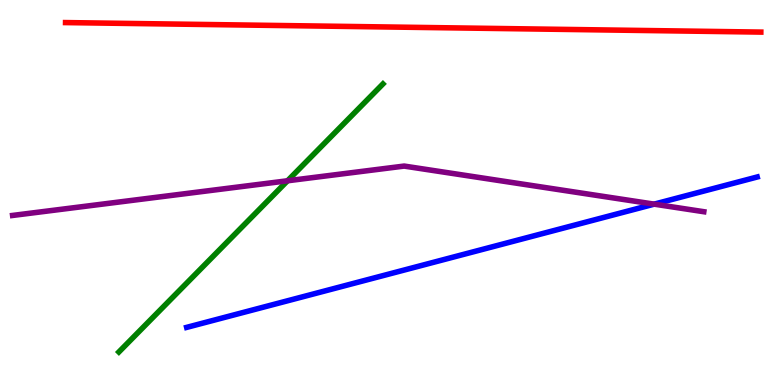[{'lines': ['blue', 'red'], 'intersections': []}, {'lines': ['green', 'red'], 'intersections': []}, {'lines': ['purple', 'red'], 'intersections': []}, {'lines': ['blue', 'green'], 'intersections': []}, {'lines': ['blue', 'purple'], 'intersections': [{'x': 8.44, 'y': 4.7}]}, {'lines': ['green', 'purple'], 'intersections': [{'x': 3.71, 'y': 5.3}]}]